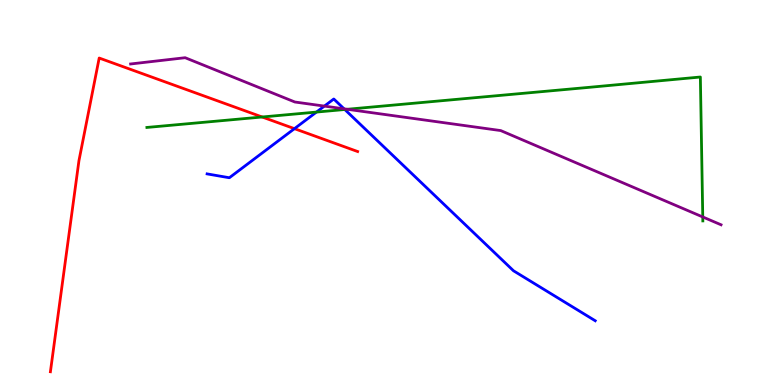[{'lines': ['blue', 'red'], 'intersections': [{'x': 3.8, 'y': 6.66}]}, {'lines': ['green', 'red'], 'intersections': [{'x': 3.38, 'y': 6.96}]}, {'lines': ['purple', 'red'], 'intersections': []}, {'lines': ['blue', 'green'], 'intersections': [{'x': 4.08, 'y': 7.09}, {'x': 4.45, 'y': 7.16}]}, {'lines': ['blue', 'purple'], 'intersections': [{'x': 4.19, 'y': 7.24}, {'x': 4.44, 'y': 7.17}]}, {'lines': ['green', 'purple'], 'intersections': [{'x': 4.48, 'y': 7.16}, {'x': 9.07, 'y': 4.36}]}]